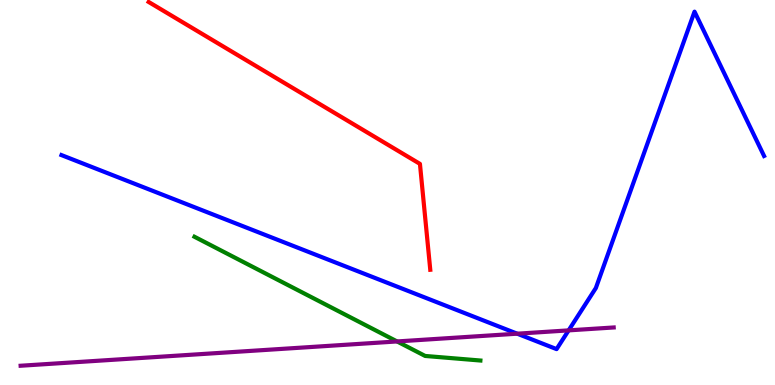[{'lines': ['blue', 'red'], 'intersections': []}, {'lines': ['green', 'red'], 'intersections': []}, {'lines': ['purple', 'red'], 'intersections': []}, {'lines': ['blue', 'green'], 'intersections': []}, {'lines': ['blue', 'purple'], 'intersections': [{'x': 6.67, 'y': 1.33}, {'x': 7.34, 'y': 1.42}]}, {'lines': ['green', 'purple'], 'intersections': [{'x': 5.12, 'y': 1.13}]}]